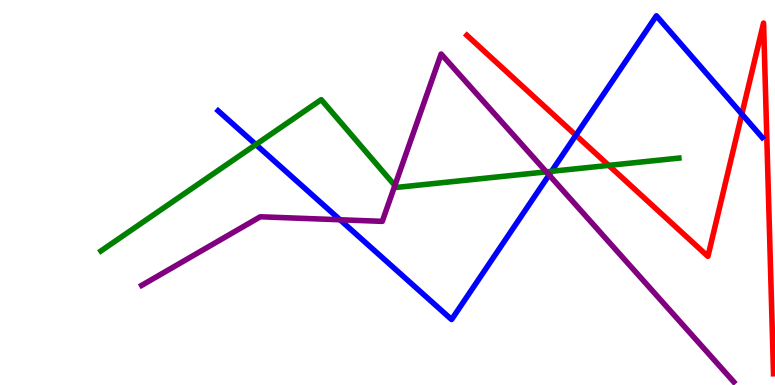[{'lines': ['blue', 'red'], 'intersections': [{'x': 7.43, 'y': 6.49}, {'x': 9.57, 'y': 7.04}]}, {'lines': ['green', 'red'], 'intersections': [{'x': 7.85, 'y': 5.7}]}, {'lines': ['purple', 'red'], 'intersections': []}, {'lines': ['blue', 'green'], 'intersections': [{'x': 3.3, 'y': 6.25}, {'x': 7.12, 'y': 5.55}]}, {'lines': ['blue', 'purple'], 'intersections': [{'x': 4.39, 'y': 4.29}, {'x': 7.08, 'y': 5.46}]}, {'lines': ['green', 'purple'], 'intersections': [{'x': 5.1, 'y': 5.18}, {'x': 7.05, 'y': 5.54}]}]